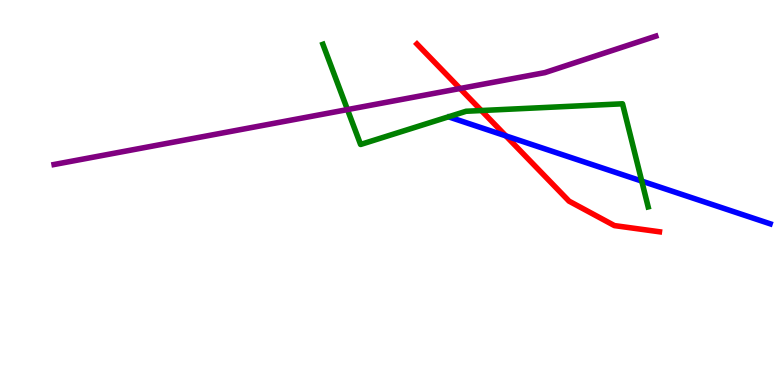[{'lines': ['blue', 'red'], 'intersections': [{'x': 6.53, 'y': 6.47}]}, {'lines': ['green', 'red'], 'intersections': [{'x': 6.21, 'y': 7.13}]}, {'lines': ['purple', 'red'], 'intersections': [{'x': 5.94, 'y': 7.7}]}, {'lines': ['blue', 'green'], 'intersections': [{'x': 8.28, 'y': 5.3}]}, {'lines': ['blue', 'purple'], 'intersections': []}, {'lines': ['green', 'purple'], 'intersections': [{'x': 4.48, 'y': 7.15}]}]